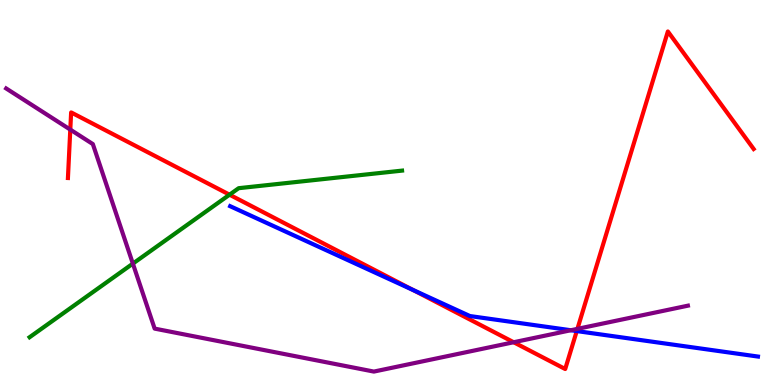[{'lines': ['blue', 'red'], 'intersections': [{'x': 5.33, 'y': 2.47}, {'x': 7.44, 'y': 1.4}]}, {'lines': ['green', 'red'], 'intersections': [{'x': 2.96, 'y': 4.94}]}, {'lines': ['purple', 'red'], 'intersections': [{'x': 0.907, 'y': 6.63}, {'x': 6.63, 'y': 1.11}, {'x': 7.45, 'y': 1.46}]}, {'lines': ['blue', 'green'], 'intersections': []}, {'lines': ['blue', 'purple'], 'intersections': [{'x': 7.37, 'y': 1.42}]}, {'lines': ['green', 'purple'], 'intersections': [{'x': 1.71, 'y': 3.15}]}]